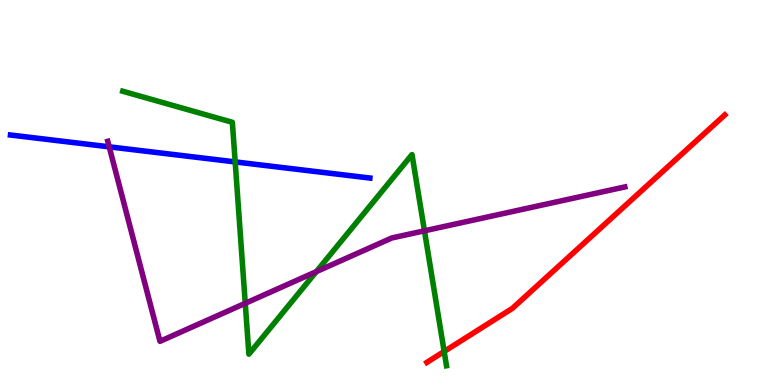[{'lines': ['blue', 'red'], 'intersections': []}, {'lines': ['green', 'red'], 'intersections': [{'x': 5.73, 'y': 0.871}]}, {'lines': ['purple', 'red'], 'intersections': []}, {'lines': ['blue', 'green'], 'intersections': [{'x': 3.03, 'y': 5.79}]}, {'lines': ['blue', 'purple'], 'intersections': [{'x': 1.41, 'y': 6.19}]}, {'lines': ['green', 'purple'], 'intersections': [{'x': 3.16, 'y': 2.12}, {'x': 4.08, 'y': 2.94}, {'x': 5.48, 'y': 4.0}]}]